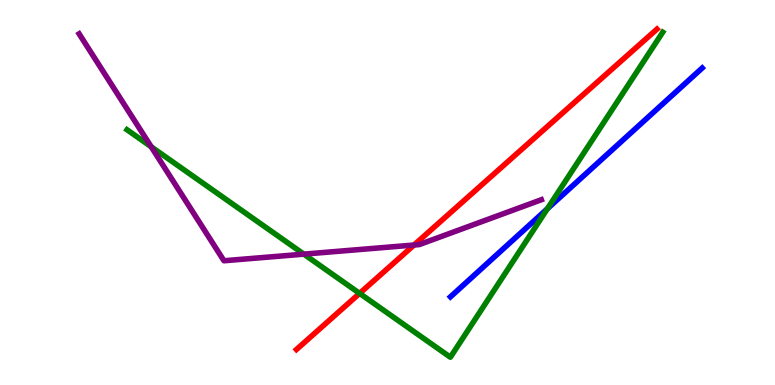[{'lines': ['blue', 'red'], 'intersections': []}, {'lines': ['green', 'red'], 'intersections': [{'x': 4.64, 'y': 2.38}]}, {'lines': ['purple', 'red'], 'intersections': [{'x': 5.34, 'y': 3.64}]}, {'lines': ['blue', 'green'], 'intersections': [{'x': 7.06, 'y': 4.58}]}, {'lines': ['blue', 'purple'], 'intersections': []}, {'lines': ['green', 'purple'], 'intersections': [{'x': 1.95, 'y': 6.19}, {'x': 3.92, 'y': 3.4}]}]